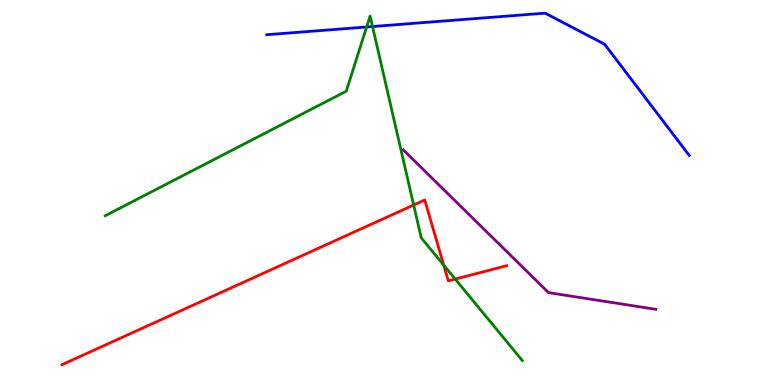[{'lines': ['blue', 'red'], 'intersections': []}, {'lines': ['green', 'red'], 'intersections': [{'x': 5.34, 'y': 4.68}, {'x': 5.73, 'y': 3.11}, {'x': 5.87, 'y': 2.75}]}, {'lines': ['purple', 'red'], 'intersections': []}, {'lines': ['blue', 'green'], 'intersections': [{'x': 4.73, 'y': 9.3}, {'x': 4.81, 'y': 9.31}]}, {'lines': ['blue', 'purple'], 'intersections': []}, {'lines': ['green', 'purple'], 'intersections': []}]